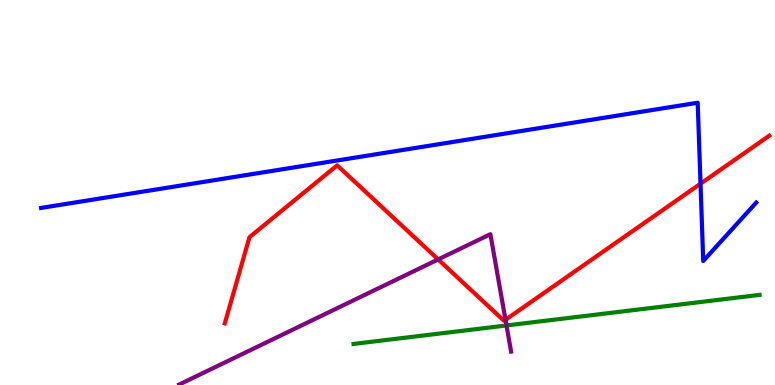[{'lines': ['blue', 'red'], 'intersections': [{'x': 9.04, 'y': 5.23}]}, {'lines': ['green', 'red'], 'intersections': []}, {'lines': ['purple', 'red'], 'intersections': [{'x': 5.65, 'y': 3.26}, {'x': 6.52, 'y': 1.69}]}, {'lines': ['blue', 'green'], 'intersections': []}, {'lines': ['blue', 'purple'], 'intersections': []}, {'lines': ['green', 'purple'], 'intersections': [{'x': 6.54, 'y': 1.55}]}]